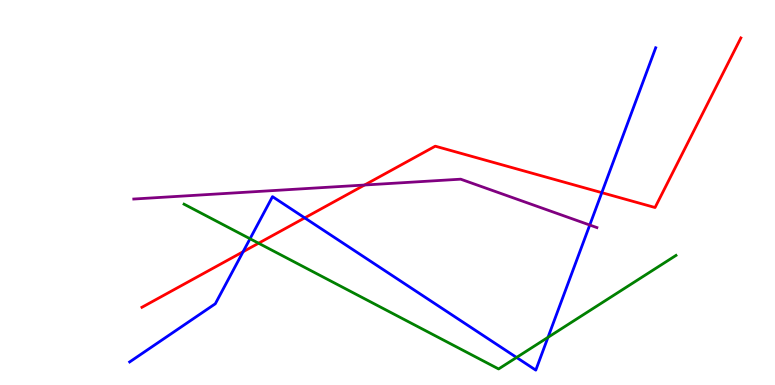[{'lines': ['blue', 'red'], 'intersections': [{'x': 3.14, 'y': 3.46}, {'x': 3.93, 'y': 4.34}, {'x': 7.77, 'y': 5.0}]}, {'lines': ['green', 'red'], 'intersections': [{'x': 3.34, 'y': 3.68}]}, {'lines': ['purple', 'red'], 'intersections': [{'x': 4.7, 'y': 5.19}]}, {'lines': ['blue', 'green'], 'intersections': [{'x': 3.23, 'y': 3.8}, {'x': 6.67, 'y': 0.716}, {'x': 7.07, 'y': 1.24}]}, {'lines': ['blue', 'purple'], 'intersections': [{'x': 7.61, 'y': 4.15}]}, {'lines': ['green', 'purple'], 'intersections': []}]